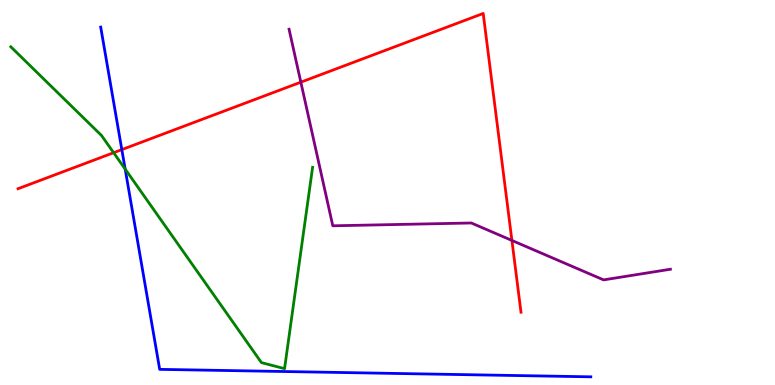[{'lines': ['blue', 'red'], 'intersections': [{'x': 1.57, 'y': 6.11}]}, {'lines': ['green', 'red'], 'intersections': [{'x': 1.47, 'y': 6.03}]}, {'lines': ['purple', 'red'], 'intersections': [{'x': 3.88, 'y': 7.87}, {'x': 6.61, 'y': 3.75}]}, {'lines': ['blue', 'green'], 'intersections': [{'x': 1.62, 'y': 5.61}]}, {'lines': ['blue', 'purple'], 'intersections': []}, {'lines': ['green', 'purple'], 'intersections': []}]